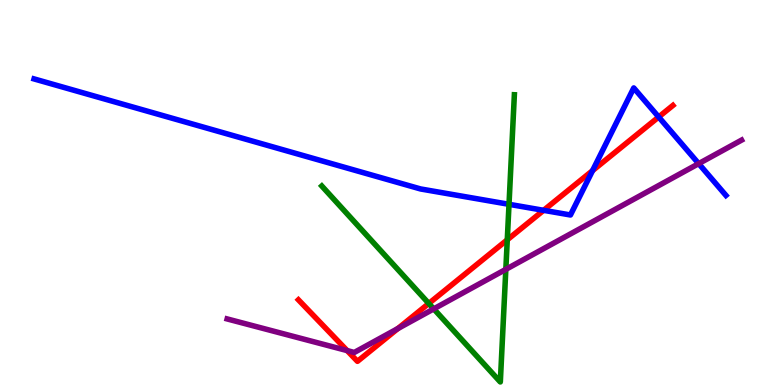[{'lines': ['blue', 'red'], 'intersections': [{'x': 7.01, 'y': 4.54}, {'x': 7.65, 'y': 5.57}, {'x': 8.5, 'y': 6.96}]}, {'lines': ['green', 'red'], 'intersections': [{'x': 5.53, 'y': 2.12}, {'x': 6.55, 'y': 3.77}]}, {'lines': ['purple', 'red'], 'intersections': [{'x': 4.48, 'y': 0.894}, {'x': 5.13, 'y': 1.47}]}, {'lines': ['blue', 'green'], 'intersections': [{'x': 6.57, 'y': 4.69}]}, {'lines': ['blue', 'purple'], 'intersections': [{'x': 9.02, 'y': 5.75}]}, {'lines': ['green', 'purple'], 'intersections': [{'x': 5.6, 'y': 1.98}, {'x': 6.53, 'y': 3.0}]}]